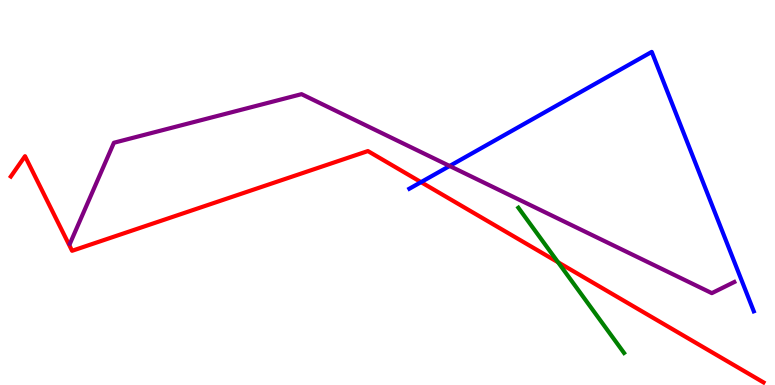[{'lines': ['blue', 'red'], 'intersections': [{'x': 5.43, 'y': 5.27}]}, {'lines': ['green', 'red'], 'intersections': [{'x': 7.2, 'y': 3.19}]}, {'lines': ['purple', 'red'], 'intersections': []}, {'lines': ['blue', 'green'], 'intersections': []}, {'lines': ['blue', 'purple'], 'intersections': [{'x': 5.8, 'y': 5.69}]}, {'lines': ['green', 'purple'], 'intersections': []}]